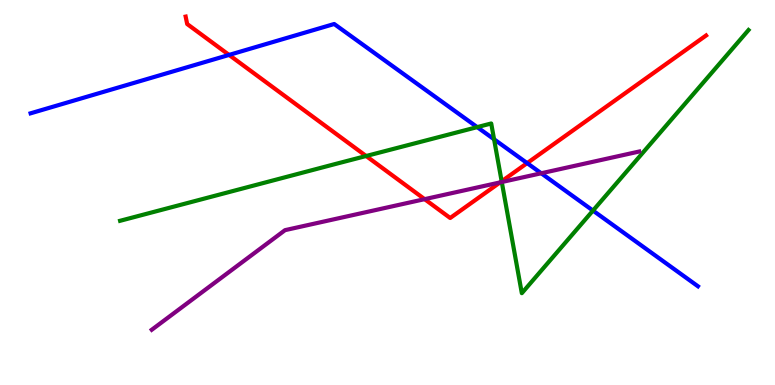[{'lines': ['blue', 'red'], 'intersections': [{'x': 2.96, 'y': 8.57}, {'x': 6.8, 'y': 5.76}]}, {'lines': ['green', 'red'], 'intersections': [{'x': 4.72, 'y': 5.95}, {'x': 6.47, 'y': 5.29}]}, {'lines': ['purple', 'red'], 'intersections': [{'x': 5.48, 'y': 4.83}, {'x': 6.45, 'y': 5.26}]}, {'lines': ['blue', 'green'], 'intersections': [{'x': 6.16, 'y': 6.7}, {'x': 6.38, 'y': 6.38}, {'x': 7.65, 'y': 4.53}]}, {'lines': ['blue', 'purple'], 'intersections': [{'x': 6.98, 'y': 5.5}]}, {'lines': ['green', 'purple'], 'intersections': [{'x': 6.47, 'y': 5.27}]}]